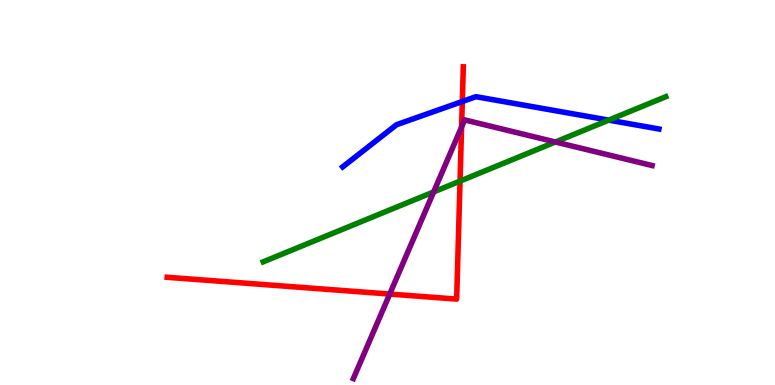[{'lines': ['blue', 'red'], 'intersections': [{'x': 5.97, 'y': 7.36}]}, {'lines': ['green', 'red'], 'intersections': [{'x': 5.94, 'y': 5.3}]}, {'lines': ['purple', 'red'], 'intersections': [{'x': 5.03, 'y': 2.36}, {'x': 5.96, 'y': 6.7}]}, {'lines': ['blue', 'green'], 'intersections': [{'x': 7.85, 'y': 6.88}]}, {'lines': ['blue', 'purple'], 'intersections': []}, {'lines': ['green', 'purple'], 'intersections': [{'x': 5.6, 'y': 5.01}, {'x': 7.17, 'y': 6.31}]}]